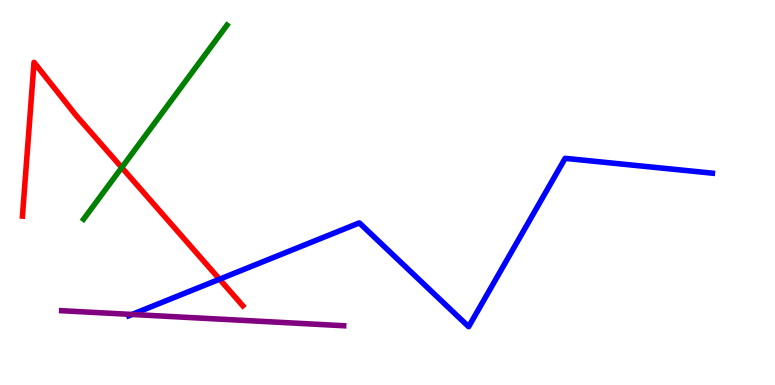[{'lines': ['blue', 'red'], 'intersections': [{'x': 2.83, 'y': 2.75}]}, {'lines': ['green', 'red'], 'intersections': [{'x': 1.57, 'y': 5.65}]}, {'lines': ['purple', 'red'], 'intersections': []}, {'lines': ['blue', 'green'], 'intersections': []}, {'lines': ['blue', 'purple'], 'intersections': [{'x': 1.7, 'y': 1.83}]}, {'lines': ['green', 'purple'], 'intersections': []}]